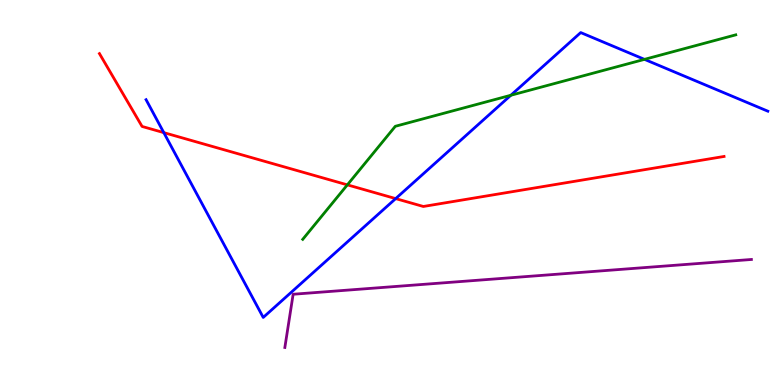[{'lines': ['blue', 'red'], 'intersections': [{'x': 2.11, 'y': 6.56}, {'x': 5.11, 'y': 4.84}]}, {'lines': ['green', 'red'], 'intersections': [{'x': 4.48, 'y': 5.2}]}, {'lines': ['purple', 'red'], 'intersections': []}, {'lines': ['blue', 'green'], 'intersections': [{'x': 6.59, 'y': 7.53}, {'x': 8.32, 'y': 8.46}]}, {'lines': ['blue', 'purple'], 'intersections': []}, {'lines': ['green', 'purple'], 'intersections': []}]